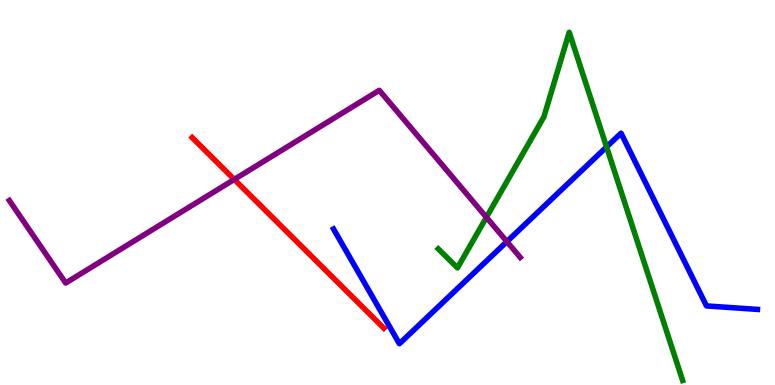[{'lines': ['blue', 'red'], 'intersections': []}, {'lines': ['green', 'red'], 'intersections': []}, {'lines': ['purple', 'red'], 'intersections': [{'x': 3.02, 'y': 5.34}]}, {'lines': ['blue', 'green'], 'intersections': [{'x': 7.83, 'y': 6.18}]}, {'lines': ['blue', 'purple'], 'intersections': [{'x': 6.54, 'y': 3.72}]}, {'lines': ['green', 'purple'], 'intersections': [{'x': 6.28, 'y': 4.36}]}]